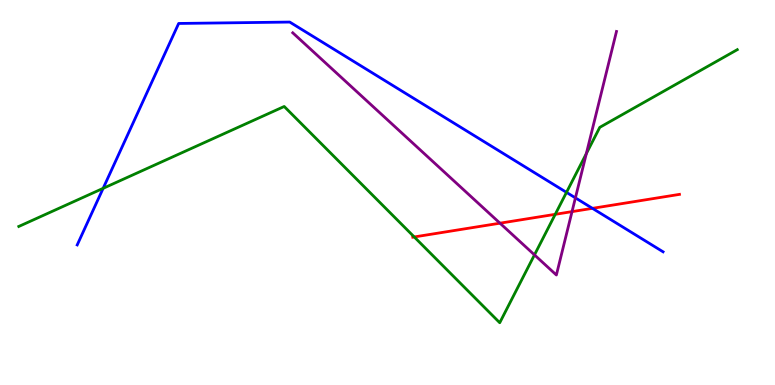[{'lines': ['blue', 'red'], 'intersections': [{'x': 7.64, 'y': 4.59}]}, {'lines': ['green', 'red'], 'intersections': [{'x': 5.35, 'y': 3.85}, {'x': 7.16, 'y': 4.43}]}, {'lines': ['purple', 'red'], 'intersections': [{'x': 6.45, 'y': 4.2}, {'x': 7.38, 'y': 4.5}]}, {'lines': ['blue', 'green'], 'intersections': [{'x': 1.33, 'y': 5.11}, {'x': 7.31, 'y': 5.0}]}, {'lines': ['blue', 'purple'], 'intersections': [{'x': 7.42, 'y': 4.86}]}, {'lines': ['green', 'purple'], 'intersections': [{'x': 6.9, 'y': 3.38}, {'x': 7.57, 'y': 6.01}]}]